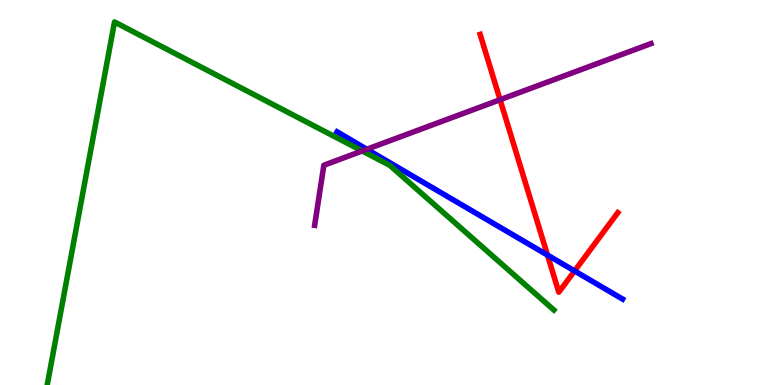[{'lines': ['blue', 'red'], 'intersections': [{'x': 7.06, 'y': 3.37}, {'x': 7.41, 'y': 2.96}]}, {'lines': ['green', 'red'], 'intersections': []}, {'lines': ['purple', 'red'], 'intersections': [{'x': 6.45, 'y': 7.41}]}, {'lines': ['blue', 'green'], 'intersections': []}, {'lines': ['blue', 'purple'], 'intersections': [{'x': 4.73, 'y': 6.12}]}, {'lines': ['green', 'purple'], 'intersections': [{'x': 4.67, 'y': 6.08}]}]